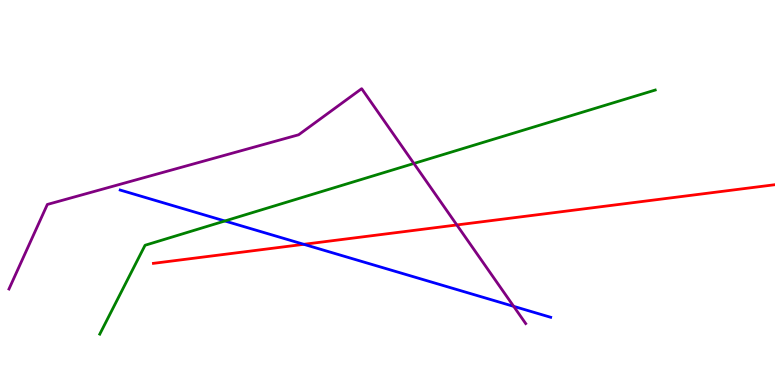[{'lines': ['blue', 'red'], 'intersections': [{'x': 3.92, 'y': 3.65}]}, {'lines': ['green', 'red'], 'intersections': []}, {'lines': ['purple', 'red'], 'intersections': [{'x': 5.89, 'y': 4.16}]}, {'lines': ['blue', 'green'], 'intersections': [{'x': 2.9, 'y': 4.26}]}, {'lines': ['blue', 'purple'], 'intersections': [{'x': 6.63, 'y': 2.04}]}, {'lines': ['green', 'purple'], 'intersections': [{'x': 5.34, 'y': 5.75}]}]